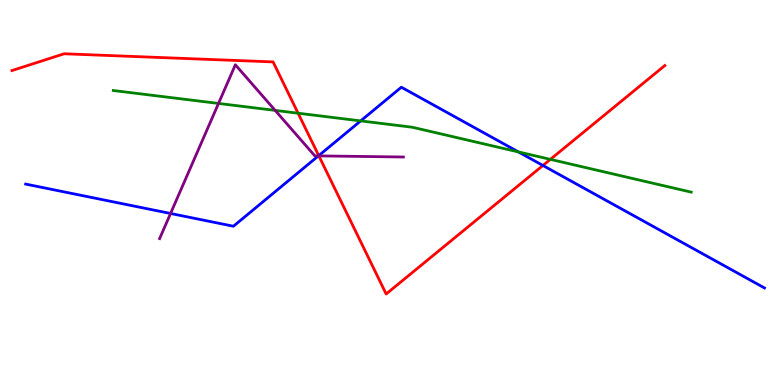[{'lines': ['blue', 'red'], 'intersections': [{'x': 4.11, 'y': 5.96}, {'x': 7.01, 'y': 5.7}]}, {'lines': ['green', 'red'], 'intersections': [{'x': 3.85, 'y': 7.06}, {'x': 7.1, 'y': 5.86}]}, {'lines': ['purple', 'red'], 'intersections': [{'x': 4.11, 'y': 5.95}]}, {'lines': ['blue', 'green'], 'intersections': [{'x': 4.65, 'y': 6.86}, {'x': 6.69, 'y': 6.05}]}, {'lines': ['blue', 'purple'], 'intersections': [{'x': 2.2, 'y': 4.46}, {'x': 4.11, 'y': 5.95}]}, {'lines': ['green', 'purple'], 'intersections': [{'x': 2.82, 'y': 7.31}, {'x': 3.55, 'y': 7.13}]}]